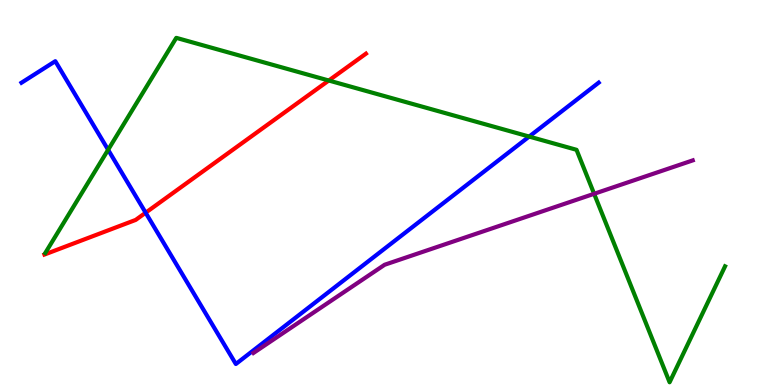[{'lines': ['blue', 'red'], 'intersections': [{'x': 1.88, 'y': 4.47}]}, {'lines': ['green', 'red'], 'intersections': [{'x': 4.24, 'y': 7.91}]}, {'lines': ['purple', 'red'], 'intersections': []}, {'lines': ['blue', 'green'], 'intersections': [{'x': 1.4, 'y': 6.11}, {'x': 6.83, 'y': 6.45}]}, {'lines': ['blue', 'purple'], 'intersections': []}, {'lines': ['green', 'purple'], 'intersections': [{'x': 7.67, 'y': 4.97}]}]